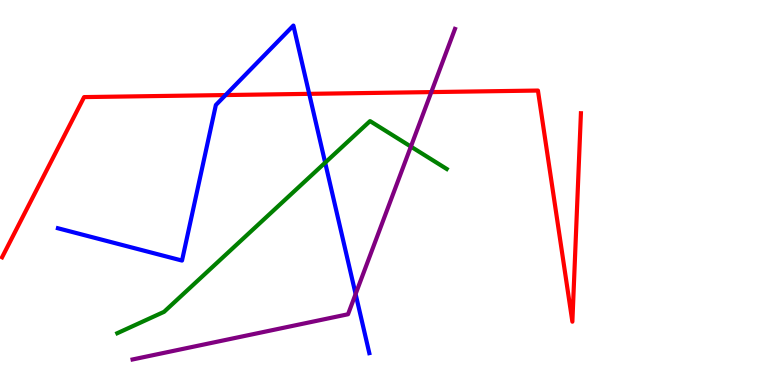[{'lines': ['blue', 'red'], 'intersections': [{'x': 2.91, 'y': 7.53}, {'x': 3.99, 'y': 7.56}]}, {'lines': ['green', 'red'], 'intersections': []}, {'lines': ['purple', 'red'], 'intersections': [{'x': 5.57, 'y': 7.61}]}, {'lines': ['blue', 'green'], 'intersections': [{'x': 4.2, 'y': 5.78}]}, {'lines': ['blue', 'purple'], 'intersections': [{'x': 4.59, 'y': 2.36}]}, {'lines': ['green', 'purple'], 'intersections': [{'x': 5.3, 'y': 6.19}]}]